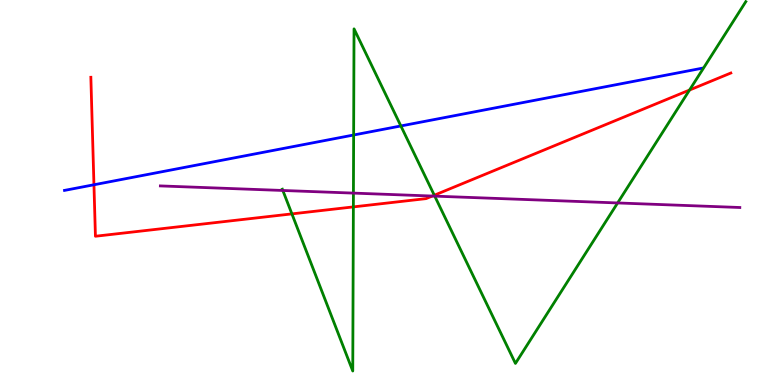[{'lines': ['blue', 'red'], 'intersections': [{'x': 1.21, 'y': 5.2}]}, {'lines': ['green', 'red'], 'intersections': [{'x': 3.77, 'y': 4.44}, {'x': 4.56, 'y': 4.63}, {'x': 5.6, 'y': 4.93}, {'x': 8.9, 'y': 7.66}]}, {'lines': ['purple', 'red'], 'intersections': [{'x': 5.58, 'y': 4.91}]}, {'lines': ['blue', 'green'], 'intersections': [{'x': 4.56, 'y': 6.49}, {'x': 5.17, 'y': 6.73}]}, {'lines': ['blue', 'purple'], 'intersections': []}, {'lines': ['green', 'purple'], 'intersections': [{'x': 3.65, 'y': 5.05}, {'x': 4.56, 'y': 4.98}, {'x': 5.61, 'y': 4.91}, {'x': 7.97, 'y': 4.73}]}]